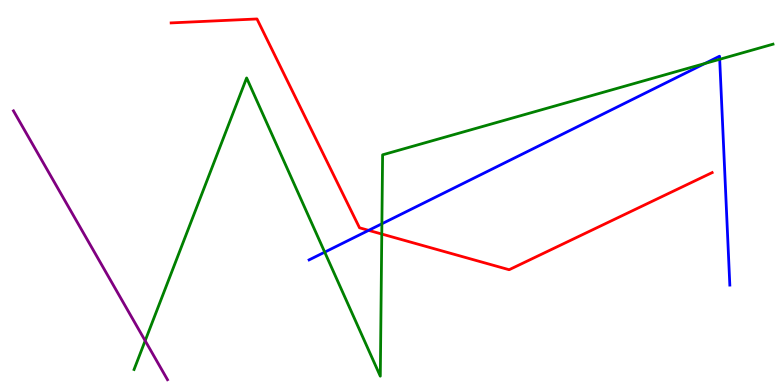[{'lines': ['blue', 'red'], 'intersections': [{'x': 4.76, 'y': 4.02}]}, {'lines': ['green', 'red'], 'intersections': [{'x': 4.93, 'y': 3.92}]}, {'lines': ['purple', 'red'], 'intersections': []}, {'lines': ['blue', 'green'], 'intersections': [{'x': 4.19, 'y': 3.45}, {'x': 4.93, 'y': 4.19}, {'x': 9.1, 'y': 8.35}, {'x': 9.29, 'y': 8.46}]}, {'lines': ['blue', 'purple'], 'intersections': []}, {'lines': ['green', 'purple'], 'intersections': [{'x': 1.87, 'y': 1.15}]}]